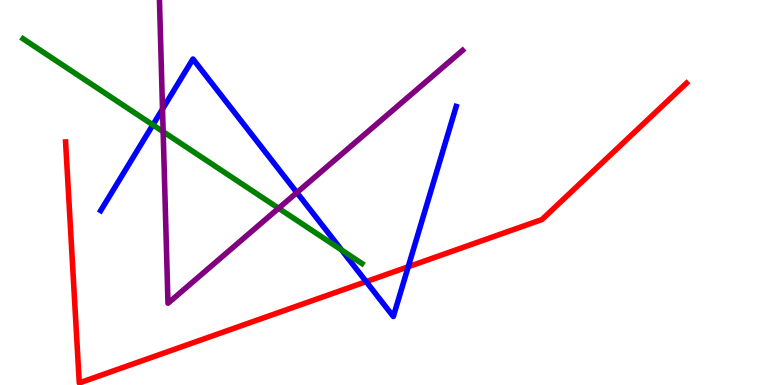[{'lines': ['blue', 'red'], 'intersections': [{'x': 4.72, 'y': 2.69}, {'x': 5.27, 'y': 3.07}]}, {'lines': ['green', 'red'], 'intersections': []}, {'lines': ['purple', 'red'], 'intersections': []}, {'lines': ['blue', 'green'], 'intersections': [{'x': 1.97, 'y': 6.76}, {'x': 4.41, 'y': 3.51}]}, {'lines': ['blue', 'purple'], 'intersections': [{'x': 2.1, 'y': 7.17}, {'x': 3.83, 'y': 5.0}]}, {'lines': ['green', 'purple'], 'intersections': [{'x': 2.11, 'y': 6.58}, {'x': 3.59, 'y': 4.59}]}]